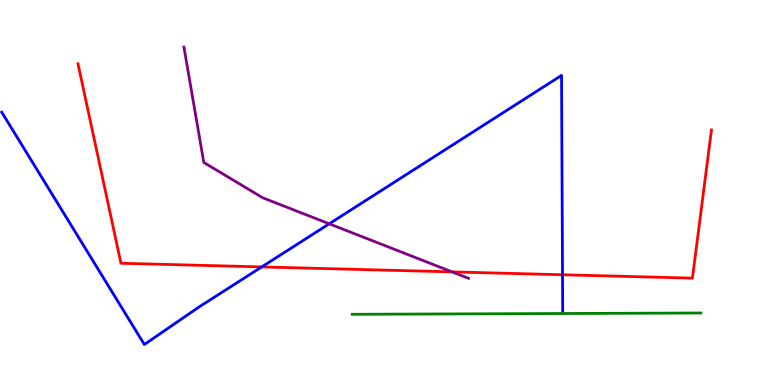[{'lines': ['blue', 'red'], 'intersections': [{'x': 3.38, 'y': 3.07}, {'x': 7.26, 'y': 2.86}]}, {'lines': ['green', 'red'], 'intersections': []}, {'lines': ['purple', 'red'], 'intersections': [{'x': 5.83, 'y': 2.94}]}, {'lines': ['blue', 'green'], 'intersections': []}, {'lines': ['blue', 'purple'], 'intersections': [{'x': 4.25, 'y': 4.19}]}, {'lines': ['green', 'purple'], 'intersections': []}]